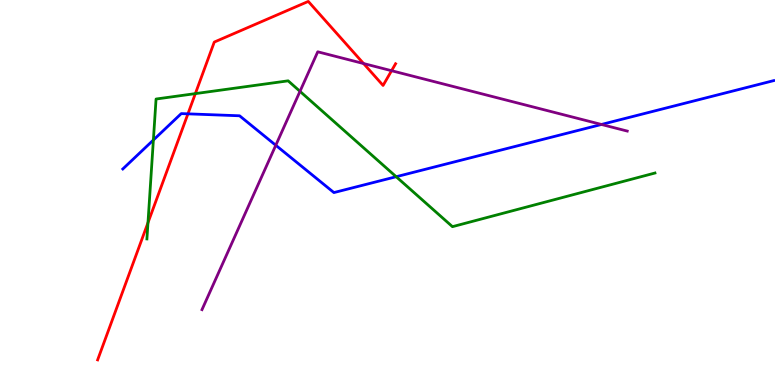[{'lines': ['blue', 'red'], 'intersections': [{'x': 2.42, 'y': 7.04}]}, {'lines': ['green', 'red'], 'intersections': [{'x': 1.91, 'y': 4.21}, {'x': 2.52, 'y': 7.57}]}, {'lines': ['purple', 'red'], 'intersections': [{'x': 4.69, 'y': 8.35}, {'x': 5.05, 'y': 8.16}]}, {'lines': ['blue', 'green'], 'intersections': [{'x': 1.98, 'y': 6.36}, {'x': 5.11, 'y': 5.41}]}, {'lines': ['blue', 'purple'], 'intersections': [{'x': 3.56, 'y': 6.23}, {'x': 7.76, 'y': 6.77}]}, {'lines': ['green', 'purple'], 'intersections': [{'x': 3.87, 'y': 7.63}]}]